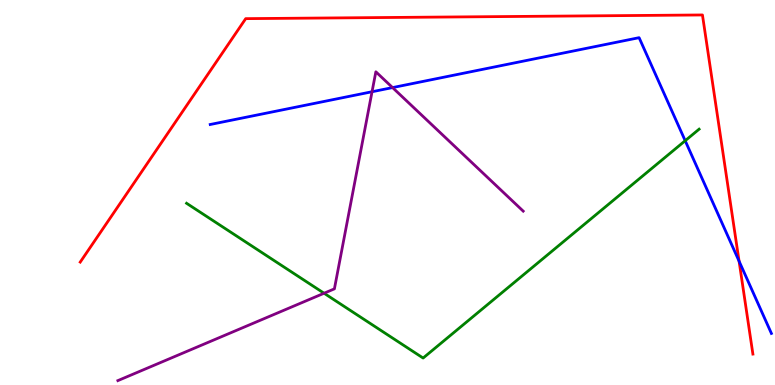[{'lines': ['blue', 'red'], 'intersections': [{'x': 9.54, 'y': 3.22}]}, {'lines': ['green', 'red'], 'intersections': []}, {'lines': ['purple', 'red'], 'intersections': []}, {'lines': ['blue', 'green'], 'intersections': [{'x': 8.84, 'y': 6.35}]}, {'lines': ['blue', 'purple'], 'intersections': [{'x': 4.8, 'y': 7.62}, {'x': 5.07, 'y': 7.72}]}, {'lines': ['green', 'purple'], 'intersections': [{'x': 4.18, 'y': 2.38}]}]